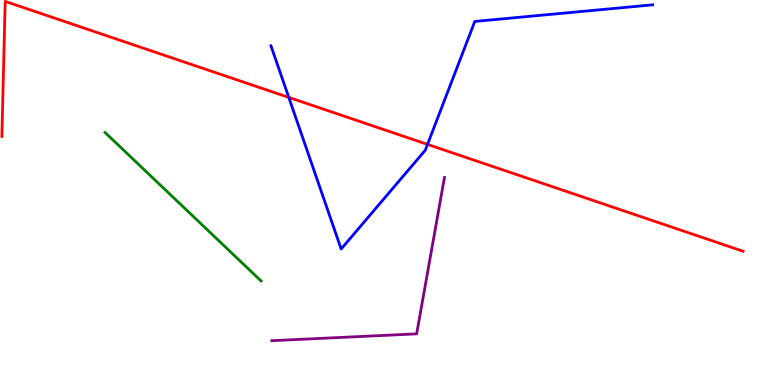[{'lines': ['blue', 'red'], 'intersections': [{'x': 3.73, 'y': 7.47}, {'x': 5.52, 'y': 6.25}]}, {'lines': ['green', 'red'], 'intersections': []}, {'lines': ['purple', 'red'], 'intersections': []}, {'lines': ['blue', 'green'], 'intersections': []}, {'lines': ['blue', 'purple'], 'intersections': []}, {'lines': ['green', 'purple'], 'intersections': []}]